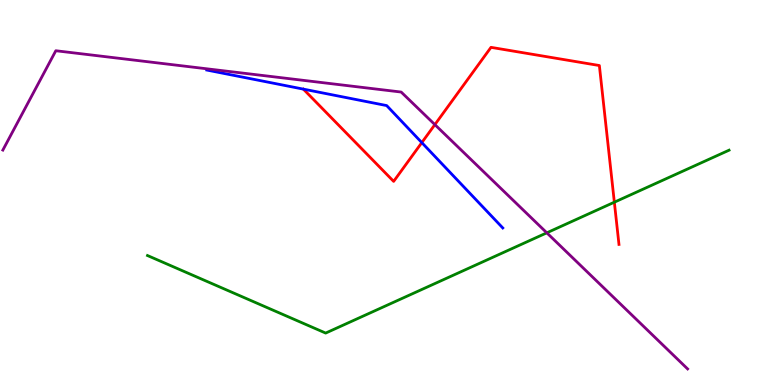[{'lines': ['blue', 'red'], 'intersections': [{'x': 5.44, 'y': 6.3}]}, {'lines': ['green', 'red'], 'intersections': [{'x': 7.93, 'y': 4.75}]}, {'lines': ['purple', 'red'], 'intersections': [{'x': 5.61, 'y': 6.76}]}, {'lines': ['blue', 'green'], 'intersections': []}, {'lines': ['blue', 'purple'], 'intersections': []}, {'lines': ['green', 'purple'], 'intersections': [{'x': 7.06, 'y': 3.95}]}]